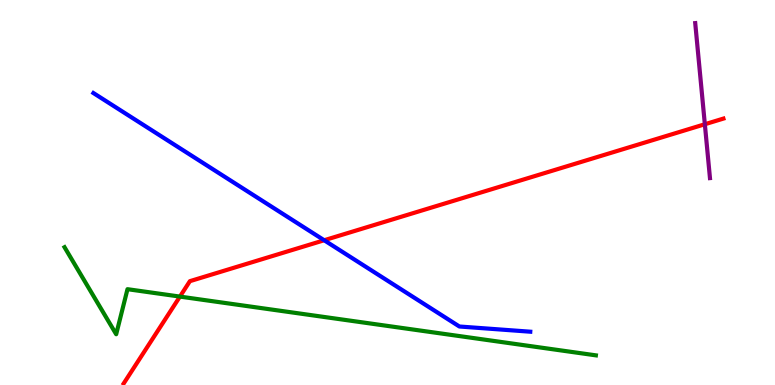[{'lines': ['blue', 'red'], 'intersections': [{'x': 4.18, 'y': 3.76}]}, {'lines': ['green', 'red'], 'intersections': [{'x': 2.32, 'y': 2.3}]}, {'lines': ['purple', 'red'], 'intersections': [{'x': 9.09, 'y': 6.77}]}, {'lines': ['blue', 'green'], 'intersections': []}, {'lines': ['blue', 'purple'], 'intersections': []}, {'lines': ['green', 'purple'], 'intersections': []}]